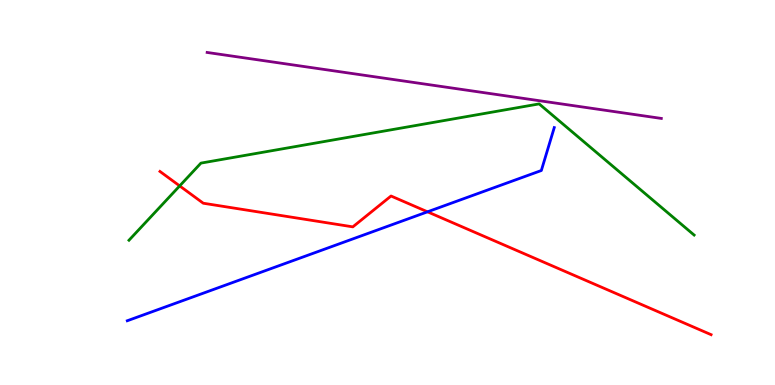[{'lines': ['blue', 'red'], 'intersections': [{'x': 5.52, 'y': 4.5}]}, {'lines': ['green', 'red'], 'intersections': [{'x': 2.32, 'y': 5.17}]}, {'lines': ['purple', 'red'], 'intersections': []}, {'lines': ['blue', 'green'], 'intersections': []}, {'lines': ['blue', 'purple'], 'intersections': []}, {'lines': ['green', 'purple'], 'intersections': []}]